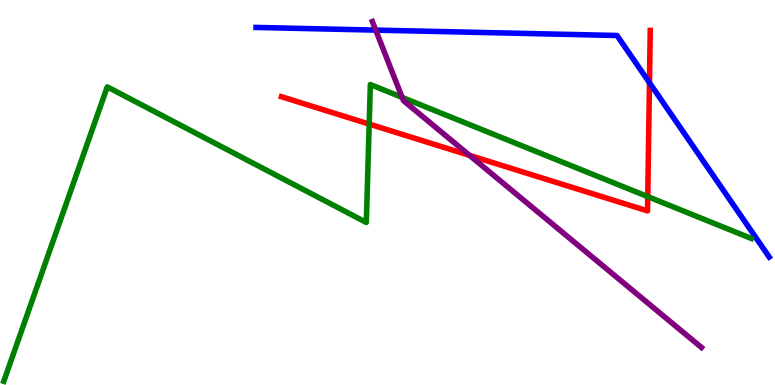[{'lines': ['blue', 'red'], 'intersections': [{'x': 8.38, 'y': 7.85}]}, {'lines': ['green', 'red'], 'intersections': [{'x': 4.76, 'y': 6.78}, {'x': 8.36, 'y': 4.89}]}, {'lines': ['purple', 'red'], 'intersections': [{'x': 6.06, 'y': 5.96}]}, {'lines': ['blue', 'green'], 'intersections': []}, {'lines': ['blue', 'purple'], 'intersections': [{'x': 4.85, 'y': 9.22}]}, {'lines': ['green', 'purple'], 'intersections': [{'x': 5.19, 'y': 7.47}]}]